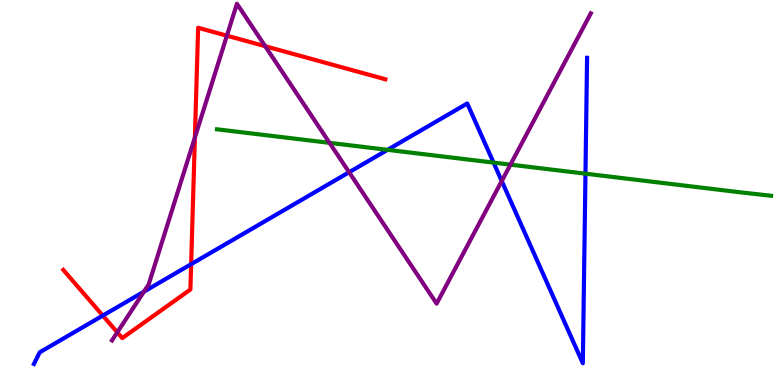[{'lines': ['blue', 'red'], 'intersections': [{'x': 1.33, 'y': 1.8}, {'x': 2.47, 'y': 3.14}]}, {'lines': ['green', 'red'], 'intersections': []}, {'lines': ['purple', 'red'], 'intersections': [{'x': 1.51, 'y': 1.37}, {'x': 2.51, 'y': 6.43}, {'x': 2.93, 'y': 9.07}, {'x': 3.42, 'y': 8.8}]}, {'lines': ['blue', 'green'], 'intersections': [{'x': 5.0, 'y': 6.11}, {'x': 6.37, 'y': 5.78}, {'x': 7.55, 'y': 5.49}]}, {'lines': ['blue', 'purple'], 'intersections': [{'x': 1.86, 'y': 2.42}, {'x': 4.5, 'y': 5.53}, {'x': 6.47, 'y': 5.3}]}, {'lines': ['green', 'purple'], 'intersections': [{'x': 4.25, 'y': 6.29}, {'x': 6.59, 'y': 5.72}]}]